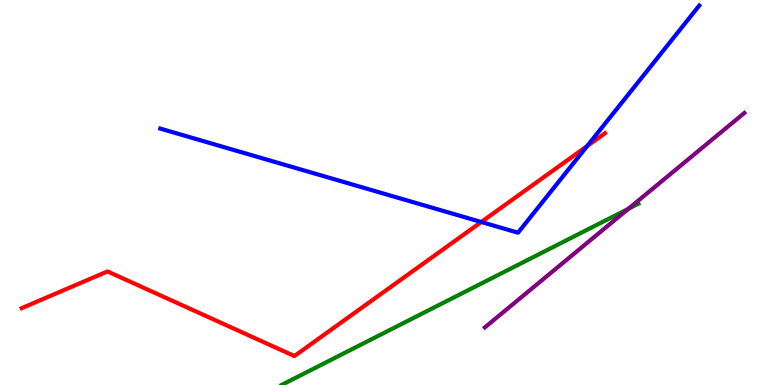[{'lines': ['blue', 'red'], 'intersections': [{'x': 6.21, 'y': 4.23}, {'x': 7.58, 'y': 6.21}]}, {'lines': ['green', 'red'], 'intersections': []}, {'lines': ['purple', 'red'], 'intersections': []}, {'lines': ['blue', 'green'], 'intersections': []}, {'lines': ['blue', 'purple'], 'intersections': []}, {'lines': ['green', 'purple'], 'intersections': [{'x': 8.11, 'y': 4.58}]}]